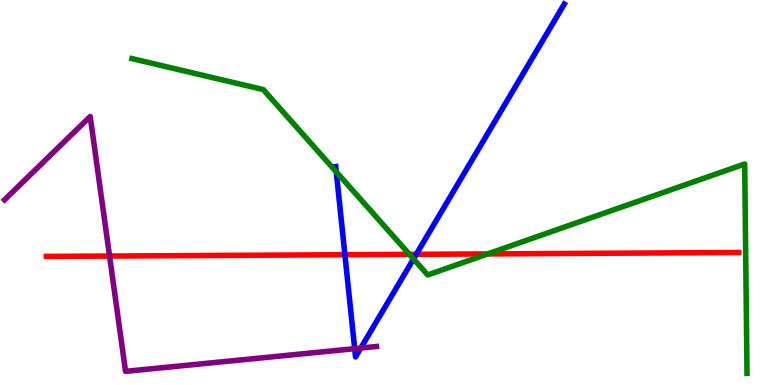[{'lines': ['blue', 'red'], 'intersections': [{'x': 4.45, 'y': 3.38}, {'x': 5.37, 'y': 3.39}]}, {'lines': ['green', 'red'], 'intersections': [{'x': 5.28, 'y': 3.39}, {'x': 6.29, 'y': 3.4}]}, {'lines': ['purple', 'red'], 'intersections': [{'x': 1.41, 'y': 3.35}]}, {'lines': ['blue', 'green'], 'intersections': [{'x': 4.34, 'y': 5.54}, {'x': 5.34, 'y': 3.27}]}, {'lines': ['blue', 'purple'], 'intersections': [{'x': 4.58, 'y': 0.944}, {'x': 4.66, 'y': 0.96}]}, {'lines': ['green', 'purple'], 'intersections': []}]